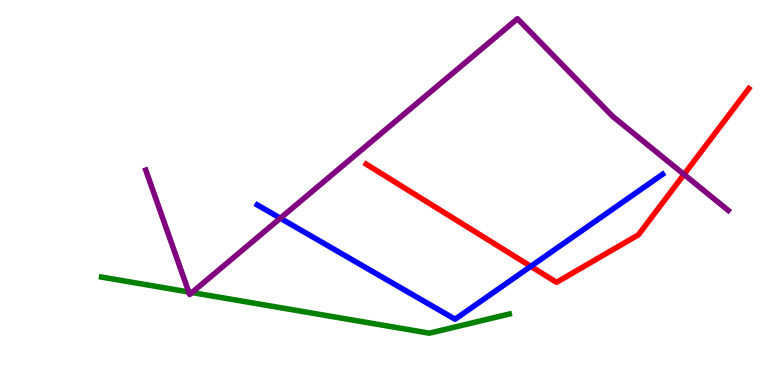[{'lines': ['blue', 'red'], 'intersections': [{'x': 6.85, 'y': 3.08}]}, {'lines': ['green', 'red'], 'intersections': []}, {'lines': ['purple', 'red'], 'intersections': [{'x': 8.83, 'y': 5.47}]}, {'lines': ['blue', 'green'], 'intersections': []}, {'lines': ['blue', 'purple'], 'intersections': [{'x': 3.62, 'y': 4.33}]}, {'lines': ['green', 'purple'], 'intersections': [{'x': 2.44, 'y': 2.42}, {'x': 2.48, 'y': 2.4}]}]